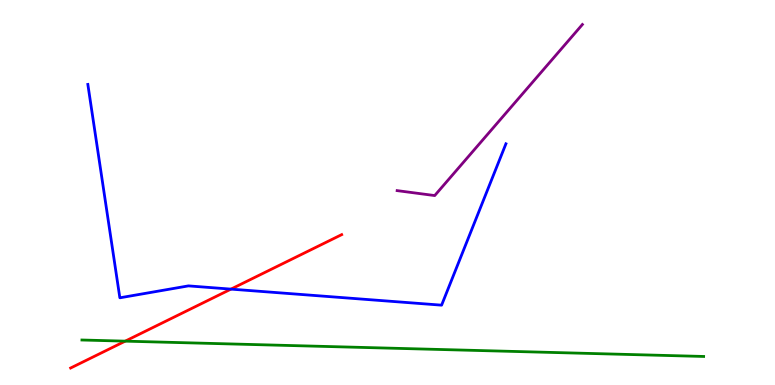[{'lines': ['blue', 'red'], 'intersections': [{'x': 2.98, 'y': 2.49}]}, {'lines': ['green', 'red'], 'intersections': [{'x': 1.62, 'y': 1.14}]}, {'lines': ['purple', 'red'], 'intersections': []}, {'lines': ['blue', 'green'], 'intersections': []}, {'lines': ['blue', 'purple'], 'intersections': []}, {'lines': ['green', 'purple'], 'intersections': []}]